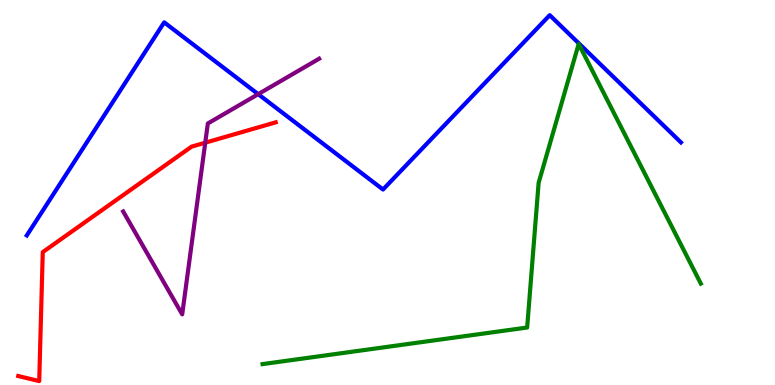[{'lines': ['blue', 'red'], 'intersections': []}, {'lines': ['green', 'red'], 'intersections': []}, {'lines': ['purple', 'red'], 'intersections': [{'x': 2.65, 'y': 6.29}]}, {'lines': ['blue', 'green'], 'intersections': []}, {'lines': ['blue', 'purple'], 'intersections': [{'x': 3.33, 'y': 7.55}]}, {'lines': ['green', 'purple'], 'intersections': []}]